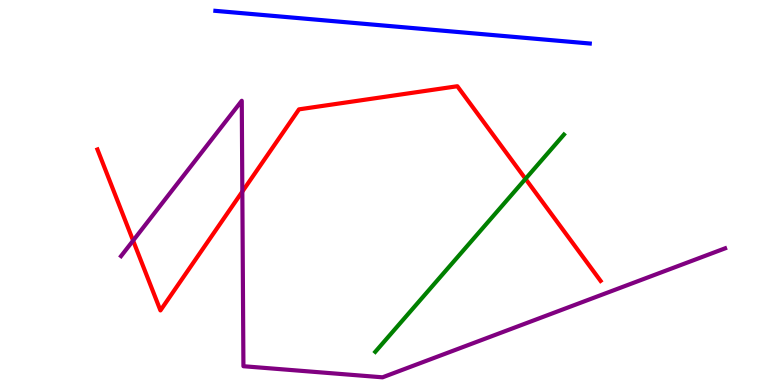[{'lines': ['blue', 'red'], 'intersections': []}, {'lines': ['green', 'red'], 'intersections': [{'x': 6.78, 'y': 5.35}]}, {'lines': ['purple', 'red'], 'intersections': [{'x': 1.72, 'y': 3.75}, {'x': 3.13, 'y': 5.02}]}, {'lines': ['blue', 'green'], 'intersections': []}, {'lines': ['blue', 'purple'], 'intersections': []}, {'lines': ['green', 'purple'], 'intersections': []}]